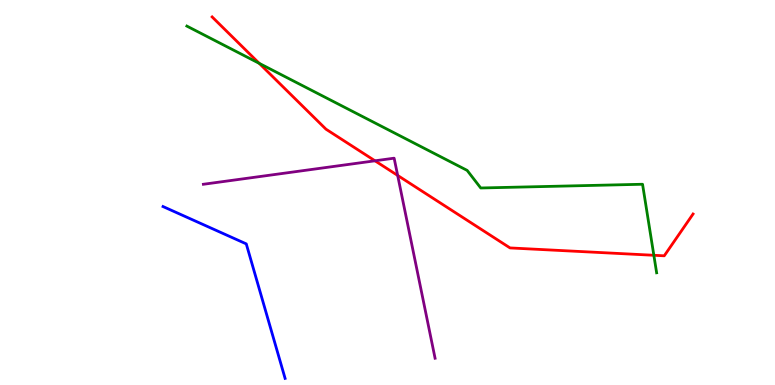[{'lines': ['blue', 'red'], 'intersections': []}, {'lines': ['green', 'red'], 'intersections': [{'x': 3.34, 'y': 8.35}, {'x': 8.44, 'y': 3.37}]}, {'lines': ['purple', 'red'], 'intersections': [{'x': 4.84, 'y': 5.82}, {'x': 5.13, 'y': 5.44}]}, {'lines': ['blue', 'green'], 'intersections': []}, {'lines': ['blue', 'purple'], 'intersections': []}, {'lines': ['green', 'purple'], 'intersections': []}]